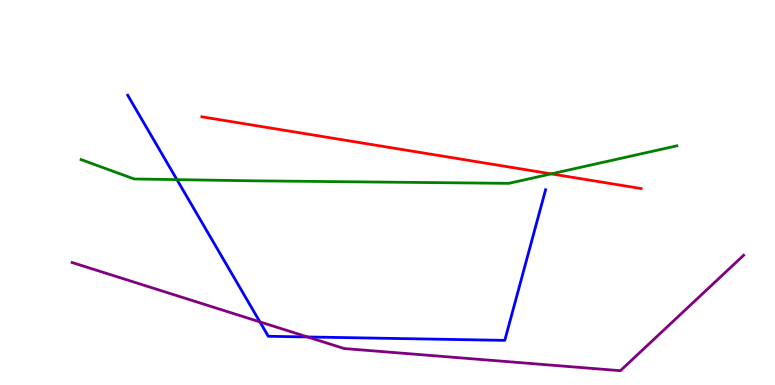[{'lines': ['blue', 'red'], 'intersections': []}, {'lines': ['green', 'red'], 'intersections': [{'x': 7.11, 'y': 5.48}]}, {'lines': ['purple', 'red'], 'intersections': []}, {'lines': ['blue', 'green'], 'intersections': [{'x': 2.28, 'y': 5.33}]}, {'lines': ['blue', 'purple'], 'intersections': [{'x': 3.35, 'y': 1.64}, {'x': 3.97, 'y': 1.25}]}, {'lines': ['green', 'purple'], 'intersections': []}]